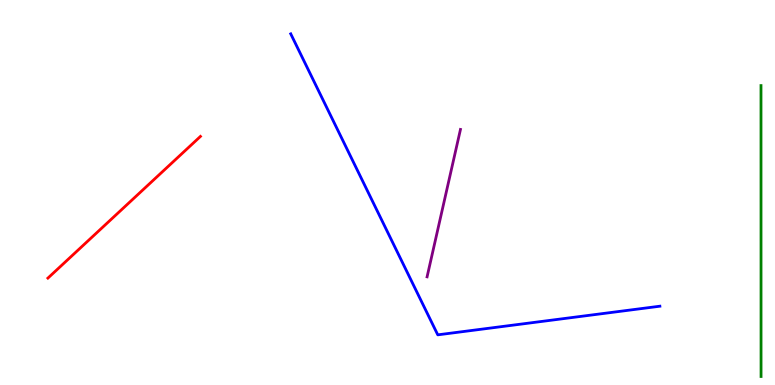[{'lines': ['blue', 'red'], 'intersections': []}, {'lines': ['green', 'red'], 'intersections': []}, {'lines': ['purple', 'red'], 'intersections': []}, {'lines': ['blue', 'green'], 'intersections': []}, {'lines': ['blue', 'purple'], 'intersections': []}, {'lines': ['green', 'purple'], 'intersections': []}]